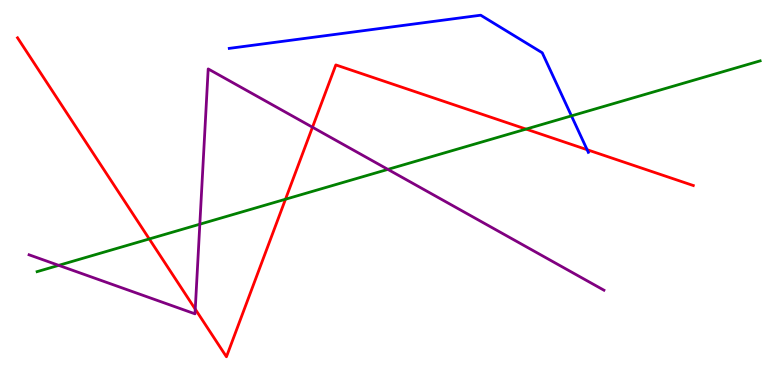[{'lines': ['blue', 'red'], 'intersections': [{'x': 7.58, 'y': 6.11}]}, {'lines': ['green', 'red'], 'intersections': [{'x': 1.93, 'y': 3.79}, {'x': 3.68, 'y': 4.83}, {'x': 6.79, 'y': 6.65}]}, {'lines': ['purple', 'red'], 'intersections': [{'x': 2.52, 'y': 1.97}, {'x': 4.03, 'y': 6.7}]}, {'lines': ['blue', 'green'], 'intersections': [{'x': 7.37, 'y': 6.99}]}, {'lines': ['blue', 'purple'], 'intersections': []}, {'lines': ['green', 'purple'], 'intersections': [{'x': 0.758, 'y': 3.11}, {'x': 2.58, 'y': 4.18}, {'x': 5.0, 'y': 5.6}]}]